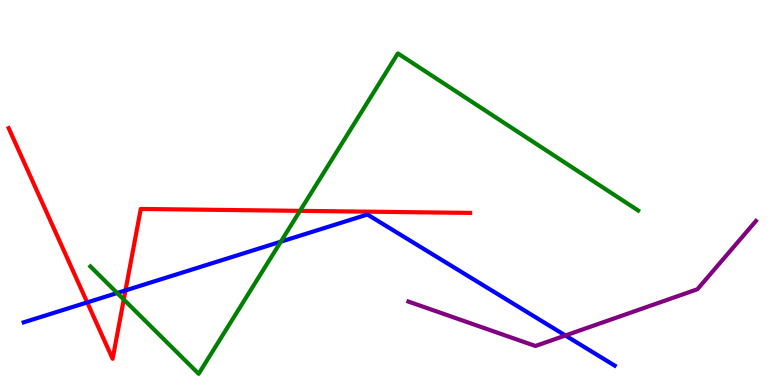[{'lines': ['blue', 'red'], 'intersections': [{'x': 1.13, 'y': 2.15}, {'x': 1.62, 'y': 2.46}]}, {'lines': ['green', 'red'], 'intersections': [{'x': 1.6, 'y': 2.22}, {'x': 3.87, 'y': 4.52}]}, {'lines': ['purple', 'red'], 'intersections': []}, {'lines': ['blue', 'green'], 'intersections': [{'x': 1.51, 'y': 2.39}, {'x': 3.62, 'y': 3.72}]}, {'lines': ['blue', 'purple'], 'intersections': [{'x': 7.3, 'y': 1.29}]}, {'lines': ['green', 'purple'], 'intersections': []}]